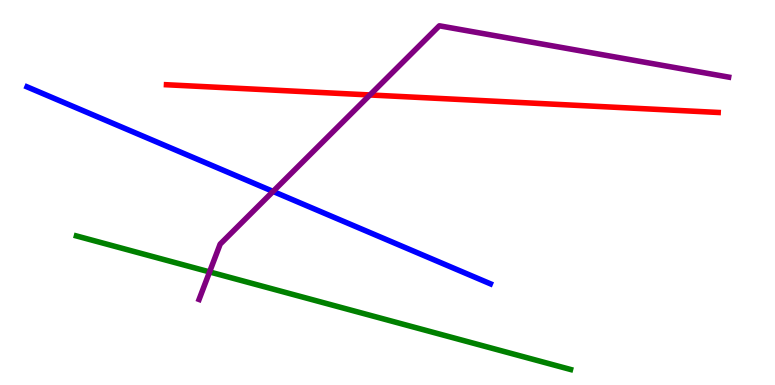[{'lines': ['blue', 'red'], 'intersections': []}, {'lines': ['green', 'red'], 'intersections': []}, {'lines': ['purple', 'red'], 'intersections': [{'x': 4.77, 'y': 7.53}]}, {'lines': ['blue', 'green'], 'intersections': []}, {'lines': ['blue', 'purple'], 'intersections': [{'x': 3.52, 'y': 5.03}]}, {'lines': ['green', 'purple'], 'intersections': [{'x': 2.7, 'y': 2.94}]}]